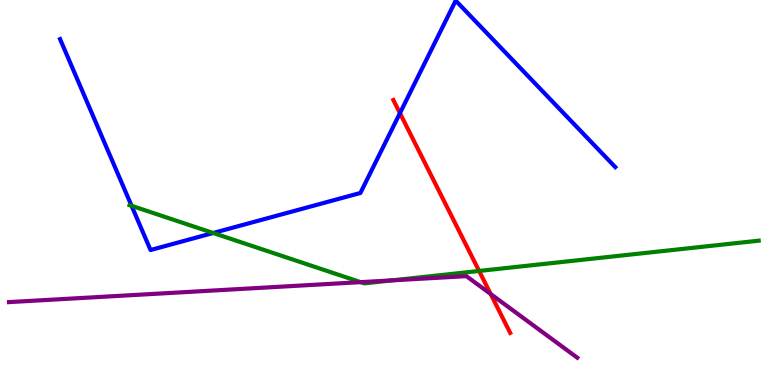[{'lines': ['blue', 'red'], 'intersections': [{'x': 5.16, 'y': 7.06}]}, {'lines': ['green', 'red'], 'intersections': [{'x': 6.18, 'y': 2.96}]}, {'lines': ['purple', 'red'], 'intersections': [{'x': 6.33, 'y': 2.36}]}, {'lines': ['blue', 'green'], 'intersections': [{'x': 1.7, 'y': 4.66}, {'x': 2.75, 'y': 3.95}]}, {'lines': ['blue', 'purple'], 'intersections': []}, {'lines': ['green', 'purple'], 'intersections': [{'x': 4.65, 'y': 2.67}, {'x': 5.06, 'y': 2.72}]}]